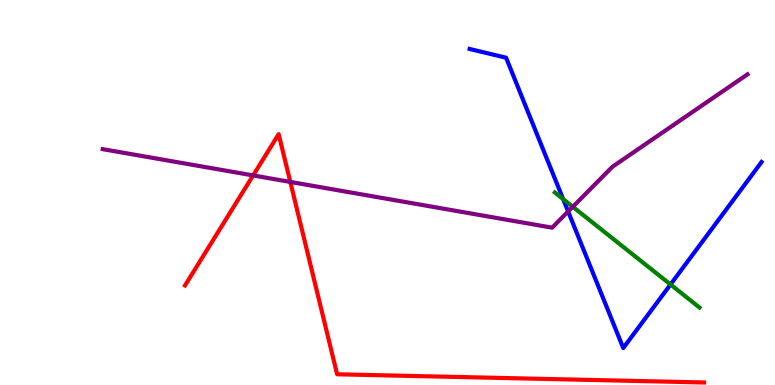[{'lines': ['blue', 'red'], 'intersections': []}, {'lines': ['green', 'red'], 'intersections': []}, {'lines': ['purple', 'red'], 'intersections': [{'x': 3.27, 'y': 5.44}, {'x': 3.75, 'y': 5.27}]}, {'lines': ['blue', 'green'], 'intersections': [{'x': 7.27, 'y': 4.83}, {'x': 8.65, 'y': 2.61}]}, {'lines': ['blue', 'purple'], 'intersections': [{'x': 7.33, 'y': 4.51}]}, {'lines': ['green', 'purple'], 'intersections': [{'x': 7.39, 'y': 4.63}]}]